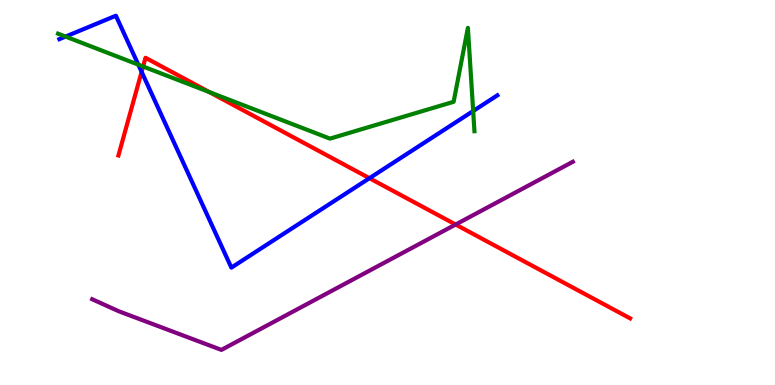[{'lines': ['blue', 'red'], 'intersections': [{'x': 1.83, 'y': 8.13}, {'x': 4.77, 'y': 5.37}]}, {'lines': ['green', 'red'], 'intersections': [{'x': 1.85, 'y': 8.27}, {'x': 2.7, 'y': 7.61}]}, {'lines': ['purple', 'red'], 'intersections': [{'x': 5.88, 'y': 4.17}]}, {'lines': ['blue', 'green'], 'intersections': [{'x': 0.846, 'y': 9.05}, {'x': 1.78, 'y': 8.32}, {'x': 6.11, 'y': 7.12}]}, {'lines': ['blue', 'purple'], 'intersections': []}, {'lines': ['green', 'purple'], 'intersections': []}]